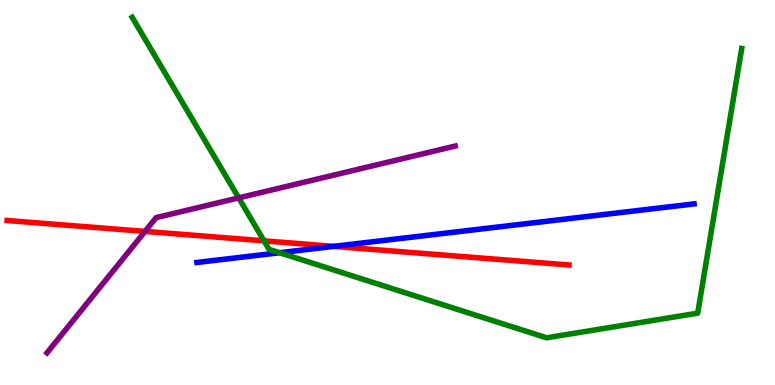[{'lines': ['blue', 'red'], 'intersections': [{'x': 4.31, 'y': 3.6}]}, {'lines': ['green', 'red'], 'intersections': [{'x': 3.41, 'y': 3.74}]}, {'lines': ['purple', 'red'], 'intersections': [{'x': 1.87, 'y': 3.99}]}, {'lines': ['blue', 'green'], 'intersections': [{'x': 3.61, 'y': 3.44}]}, {'lines': ['blue', 'purple'], 'intersections': []}, {'lines': ['green', 'purple'], 'intersections': [{'x': 3.08, 'y': 4.86}]}]